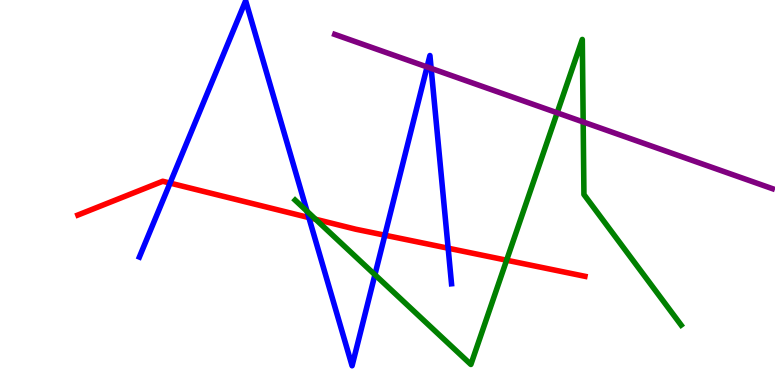[{'lines': ['blue', 'red'], 'intersections': [{'x': 2.19, 'y': 5.24}, {'x': 3.99, 'y': 4.35}, {'x': 4.97, 'y': 3.89}, {'x': 5.78, 'y': 3.55}]}, {'lines': ['green', 'red'], 'intersections': [{'x': 4.07, 'y': 4.31}, {'x': 6.54, 'y': 3.24}]}, {'lines': ['purple', 'red'], 'intersections': []}, {'lines': ['blue', 'green'], 'intersections': [{'x': 3.96, 'y': 4.51}, {'x': 4.84, 'y': 2.86}]}, {'lines': ['blue', 'purple'], 'intersections': [{'x': 5.51, 'y': 8.26}, {'x': 5.56, 'y': 8.22}]}, {'lines': ['green', 'purple'], 'intersections': [{'x': 7.19, 'y': 7.07}, {'x': 7.52, 'y': 6.83}]}]